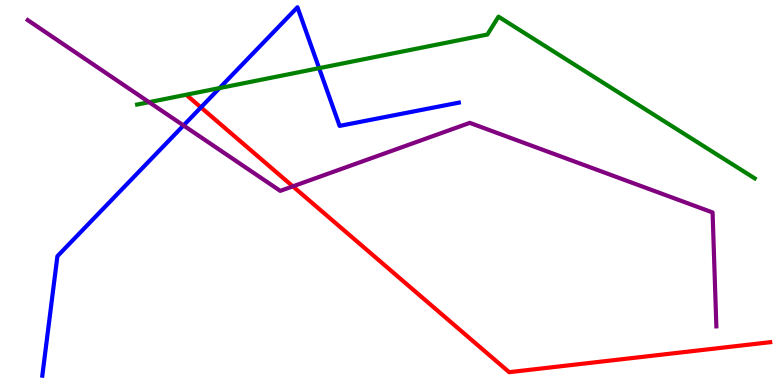[{'lines': ['blue', 'red'], 'intersections': [{'x': 2.59, 'y': 7.21}]}, {'lines': ['green', 'red'], 'intersections': []}, {'lines': ['purple', 'red'], 'intersections': [{'x': 3.78, 'y': 5.16}]}, {'lines': ['blue', 'green'], 'intersections': [{'x': 2.83, 'y': 7.71}, {'x': 4.12, 'y': 8.23}]}, {'lines': ['blue', 'purple'], 'intersections': [{'x': 2.37, 'y': 6.74}]}, {'lines': ['green', 'purple'], 'intersections': [{'x': 1.92, 'y': 7.35}]}]